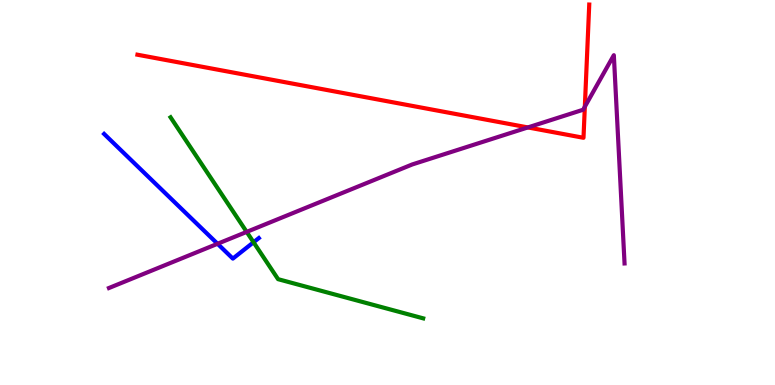[{'lines': ['blue', 'red'], 'intersections': []}, {'lines': ['green', 'red'], 'intersections': []}, {'lines': ['purple', 'red'], 'intersections': [{'x': 6.81, 'y': 6.69}, {'x': 7.55, 'y': 7.23}]}, {'lines': ['blue', 'green'], 'intersections': [{'x': 3.27, 'y': 3.71}]}, {'lines': ['blue', 'purple'], 'intersections': [{'x': 2.81, 'y': 3.67}]}, {'lines': ['green', 'purple'], 'intersections': [{'x': 3.18, 'y': 3.98}]}]